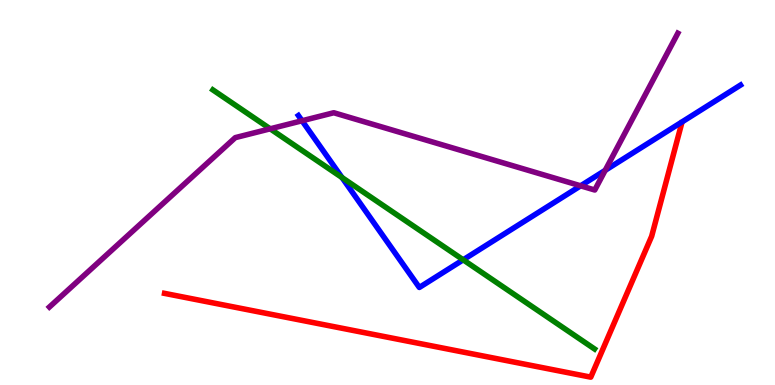[{'lines': ['blue', 'red'], 'intersections': []}, {'lines': ['green', 'red'], 'intersections': []}, {'lines': ['purple', 'red'], 'intersections': []}, {'lines': ['blue', 'green'], 'intersections': [{'x': 4.41, 'y': 5.39}, {'x': 5.98, 'y': 3.25}]}, {'lines': ['blue', 'purple'], 'intersections': [{'x': 3.9, 'y': 6.86}, {'x': 7.49, 'y': 5.17}, {'x': 7.81, 'y': 5.58}]}, {'lines': ['green', 'purple'], 'intersections': [{'x': 3.49, 'y': 6.65}]}]